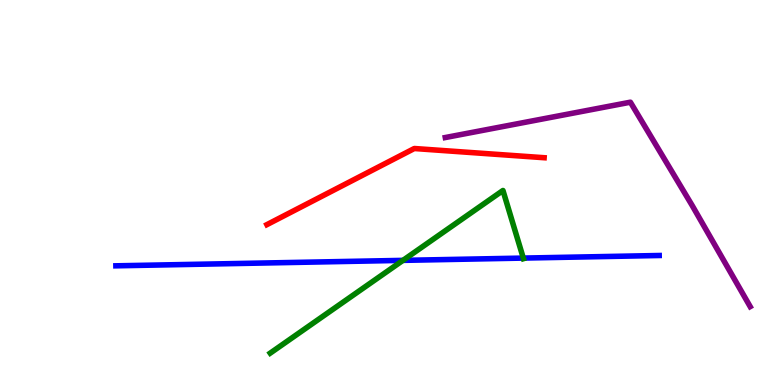[{'lines': ['blue', 'red'], 'intersections': []}, {'lines': ['green', 'red'], 'intersections': []}, {'lines': ['purple', 'red'], 'intersections': []}, {'lines': ['blue', 'green'], 'intersections': [{'x': 5.2, 'y': 3.24}, {'x': 6.75, 'y': 3.3}]}, {'lines': ['blue', 'purple'], 'intersections': []}, {'lines': ['green', 'purple'], 'intersections': []}]